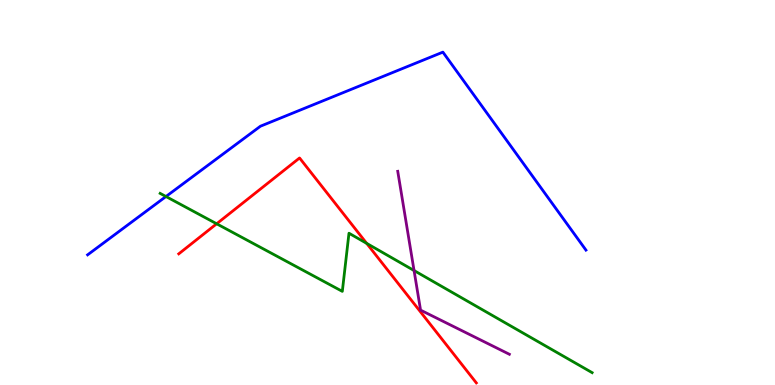[{'lines': ['blue', 'red'], 'intersections': []}, {'lines': ['green', 'red'], 'intersections': [{'x': 2.8, 'y': 4.19}, {'x': 4.73, 'y': 3.68}]}, {'lines': ['purple', 'red'], 'intersections': []}, {'lines': ['blue', 'green'], 'intersections': [{'x': 2.14, 'y': 4.9}]}, {'lines': ['blue', 'purple'], 'intersections': []}, {'lines': ['green', 'purple'], 'intersections': [{'x': 5.34, 'y': 2.97}]}]